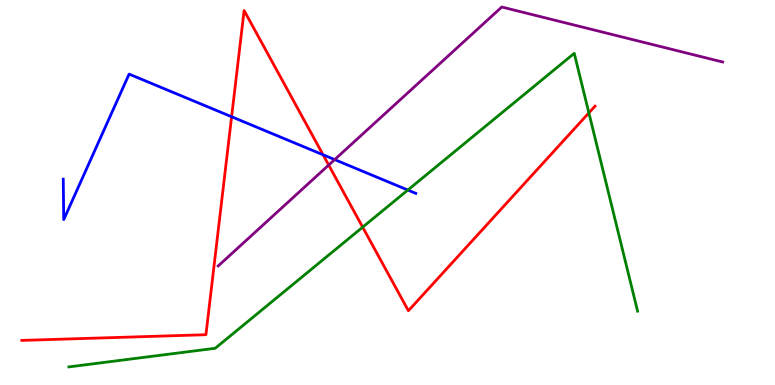[{'lines': ['blue', 'red'], 'intersections': [{'x': 2.99, 'y': 6.97}, {'x': 4.17, 'y': 5.98}]}, {'lines': ['green', 'red'], 'intersections': [{'x': 4.68, 'y': 4.1}, {'x': 7.6, 'y': 7.07}]}, {'lines': ['purple', 'red'], 'intersections': [{'x': 4.24, 'y': 5.71}]}, {'lines': ['blue', 'green'], 'intersections': [{'x': 5.26, 'y': 5.06}]}, {'lines': ['blue', 'purple'], 'intersections': [{'x': 4.32, 'y': 5.85}]}, {'lines': ['green', 'purple'], 'intersections': []}]